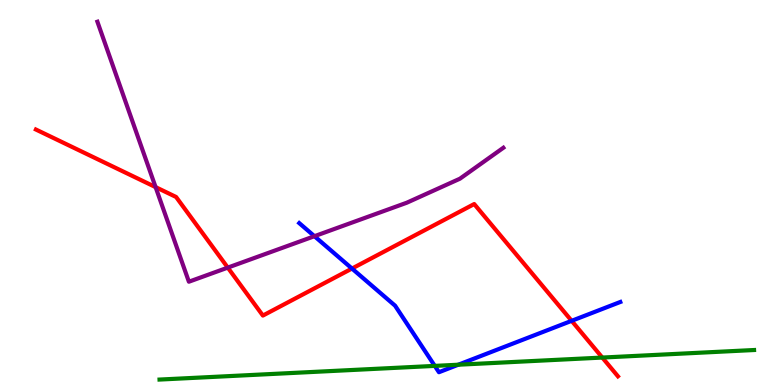[{'lines': ['blue', 'red'], 'intersections': [{'x': 4.54, 'y': 3.02}, {'x': 7.38, 'y': 1.67}]}, {'lines': ['green', 'red'], 'intersections': [{'x': 7.77, 'y': 0.713}]}, {'lines': ['purple', 'red'], 'intersections': [{'x': 2.01, 'y': 5.14}, {'x': 2.94, 'y': 3.05}]}, {'lines': ['blue', 'green'], 'intersections': [{'x': 5.61, 'y': 0.496}, {'x': 5.91, 'y': 0.527}]}, {'lines': ['blue', 'purple'], 'intersections': [{'x': 4.06, 'y': 3.86}]}, {'lines': ['green', 'purple'], 'intersections': []}]